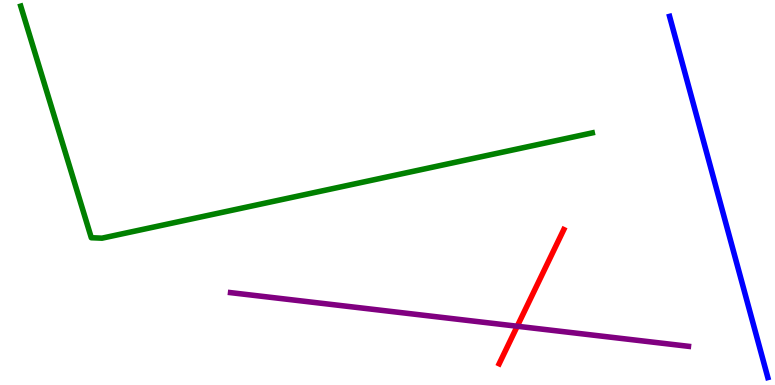[{'lines': ['blue', 'red'], 'intersections': []}, {'lines': ['green', 'red'], 'intersections': []}, {'lines': ['purple', 'red'], 'intersections': [{'x': 6.67, 'y': 1.53}]}, {'lines': ['blue', 'green'], 'intersections': []}, {'lines': ['blue', 'purple'], 'intersections': []}, {'lines': ['green', 'purple'], 'intersections': []}]